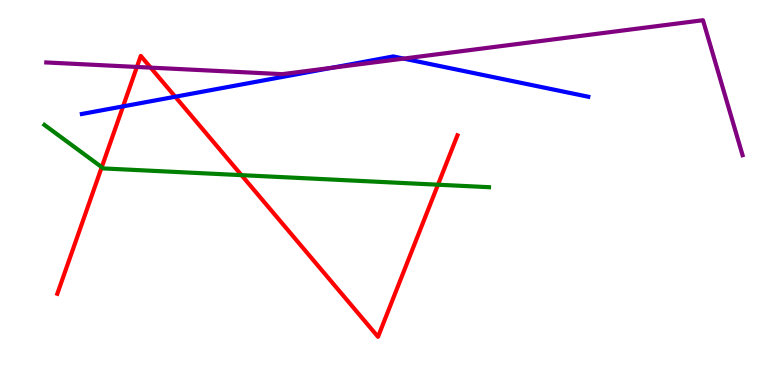[{'lines': ['blue', 'red'], 'intersections': [{'x': 1.59, 'y': 7.24}, {'x': 2.26, 'y': 7.49}]}, {'lines': ['green', 'red'], 'intersections': [{'x': 1.31, 'y': 5.66}, {'x': 3.12, 'y': 5.45}, {'x': 5.65, 'y': 5.2}]}, {'lines': ['purple', 'red'], 'intersections': [{'x': 1.77, 'y': 8.26}, {'x': 1.94, 'y': 8.24}]}, {'lines': ['blue', 'green'], 'intersections': []}, {'lines': ['blue', 'purple'], 'intersections': [{'x': 4.28, 'y': 8.24}, {'x': 5.21, 'y': 8.48}]}, {'lines': ['green', 'purple'], 'intersections': []}]